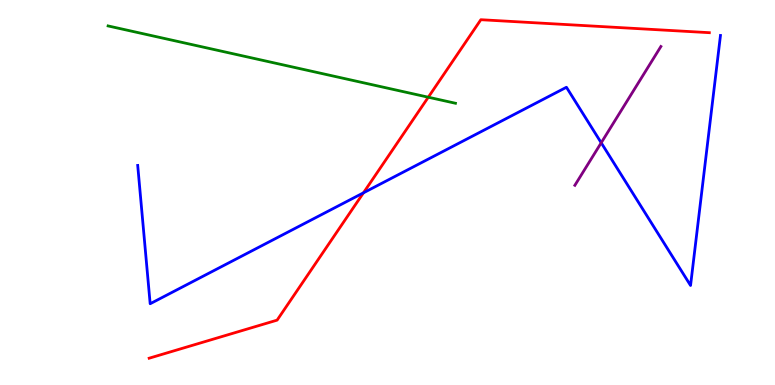[{'lines': ['blue', 'red'], 'intersections': [{'x': 4.69, 'y': 4.99}]}, {'lines': ['green', 'red'], 'intersections': [{'x': 5.53, 'y': 7.48}]}, {'lines': ['purple', 'red'], 'intersections': []}, {'lines': ['blue', 'green'], 'intersections': []}, {'lines': ['blue', 'purple'], 'intersections': [{'x': 7.76, 'y': 6.29}]}, {'lines': ['green', 'purple'], 'intersections': []}]